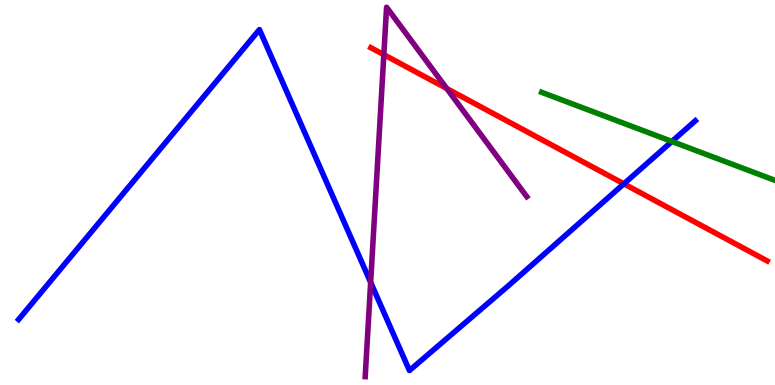[{'lines': ['blue', 'red'], 'intersections': [{'x': 8.05, 'y': 5.23}]}, {'lines': ['green', 'red'], 'intersections': []}, {'lines': ['purple', 'red'], 'intersections': [{'x': 4.95, 'y': 8.58}, {'x': 5.76, 'y': 7.7}]}, {'lines': ['blue', 'green'], 'intersections': [{'x': 8.67, 'y': 6.33}]}, {'lines': ['blue', 'purple'], 'intersections': [{'x': 4.78, 'y': 2.67}]}, {'lines': ['green', 'purple'], 'intersections': []}]